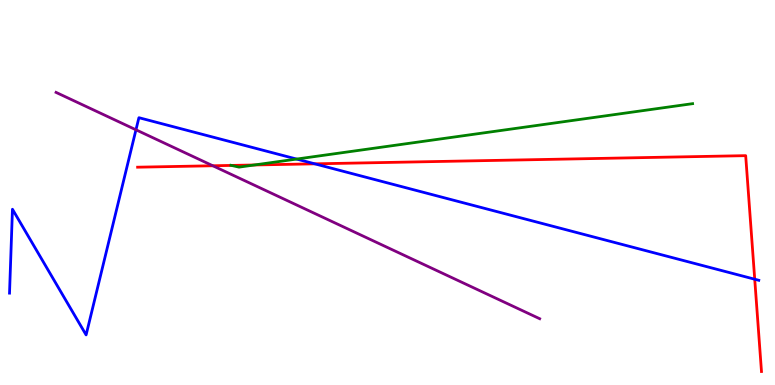[{'lines': ['blue', 'red'], 'intersections': [{'x': 4.06, 'y': 5.74}, {'x': 9.74, 'y': 2.75}]}, {'lines': ['green', 'red'], 'intersections': [{'x': 2.99, 'y': 5.7}, {'x': 3.28, 'y': 5.71}]}, {'lines': ['purple', 'red'], 'intersections': [{'x': 2.75, 'y': 5.69}]}, {'lines': ['blue', 'green'], 'intersections': [{'x': 3.83, 'y': 5.87}]}, {'lines': ['blue', 'purple'], 'intersections': [{'x': 1.75, 'y': 6.63}]}, {'lines': ['green', 'purple'], 'intersections': []}]